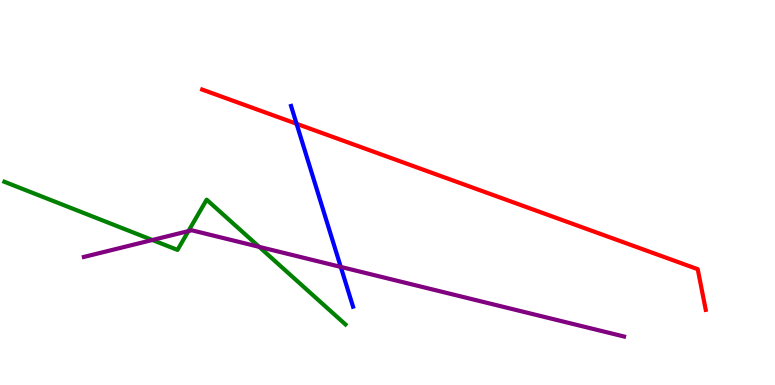[{'lines': ['blue', 'red'], 'intersections': [{'x': 3.83, 'y': 6.78}]}, {'lines': ['green', 'red'], 'intersections': []}, {'lines': ['purple', 'red'], 'intersections': []}, {'lines': ['blue', 'green'], 'intersections': []}, {'lines': ['blue', 'purple'], 'intersections': [{'x': 4.4, 'y': 3.07}]}, {'lines': ['green', 'purple'], 'intersections': [{'x': 1.97, 'y': 3.77}, {'x': 2.43, 'y': 4.0}, {'x': 3.34, 'y': 3.59}]}]